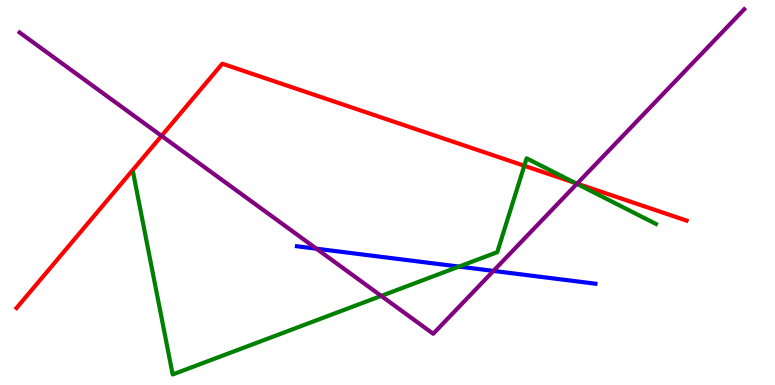[{'lines': ['blue', 'red'], 'intersections': []}, {'lines': ['green', 'red'], 'intersections': [{'x': 6.77, 'y': 5.69}, {'x': 7.42, 'y': 5.25}]}, {'lines': ['purple', 'red'], 'intersections': [{'x': 2.08, 'y': 6.47}, {'x': 7.45, 'y': 5.23}]}, {'lines': ['blue', 'green'], 'intersections': [{'x': 5.92, 'y': 3.08}]}, {'lines': ['blue', 'purple'], 'intersections': [{'x': 4.08, 'y': 3.54}, {'x': 6.37, 'y': 2.96}]}, {'lines': ['green', 'purple'], 'intersections': [{'x': 4.92, 'y': 2.31}, {'x': 7.44, 'y': 5.23}]}]